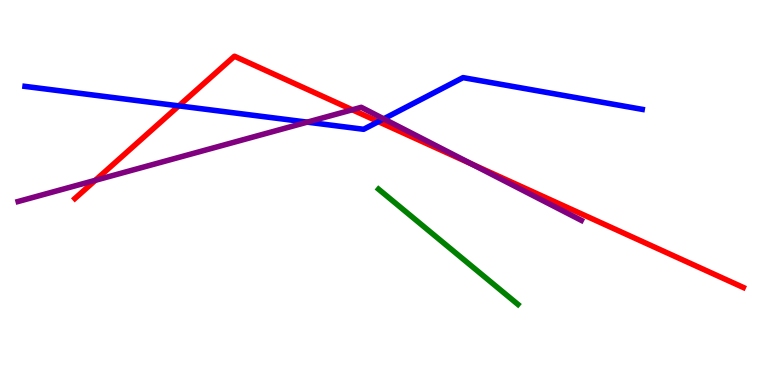[{'lines': ['blue', 'red'], 'intersections': [{'x': 2.31, 'y': 7.25}, {'x': 4.88, 'y': 6.84}]}, {'lines': ['green', 'red'], 'intersections': []}, {'lines': ['purple', 'red'], 'intersections': [{'x': 1.23, 'y': 5.32}, {'x': 4.55, 'y': 7.15}, {'x': 6.09, 'y': 5.74}]}, {'lines': ['blue', 'green'], 'intersections': []}, {'lines': ['blue', 'purple'], 'intersections': [{'x': 3.96, 'y': 6.83}, {'x': 4.95, 'y': 6.91}]}, {'lines': ['green', 'purple'], 'intersections': []}]